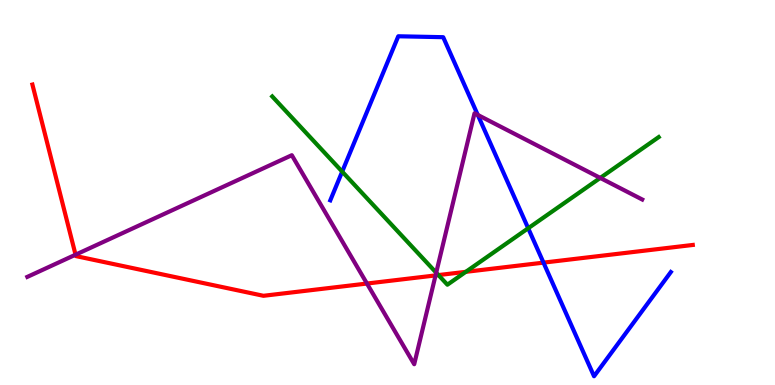[{'lines': ['blue', 'red'], 'intersections': [{'x': 7.01, 'y': 3.18}]}, {'lines': ['green', 'red'], 'intersections': [{'x': 5.66, 'y': 2.86}, {'x': 6.01, 'y': 2.94}]}, {'lines': ['purple', 'red'], 'intersections': [{'x': 0.975, 'y': 3.38}, {'x': 4.73, 'y': 2.64}, {'x': 5.62, 'y': 2.85}]}, {'lines': ['blue', 'green'], 'intersections': [{'x': 4.42, 'y': 5.54}, {'x': 6.82, 'y': 4.07}]}, {'lines': ['blue', 'purple'], 'intersections': [{'x': 6.16, 'y': 7.01}]}, {'lines': ['green', 'purple'], 'intersections': [{'x': 5.63, 'y': 2.92}, {'x': 7.75, 'y': 5.38}]}]